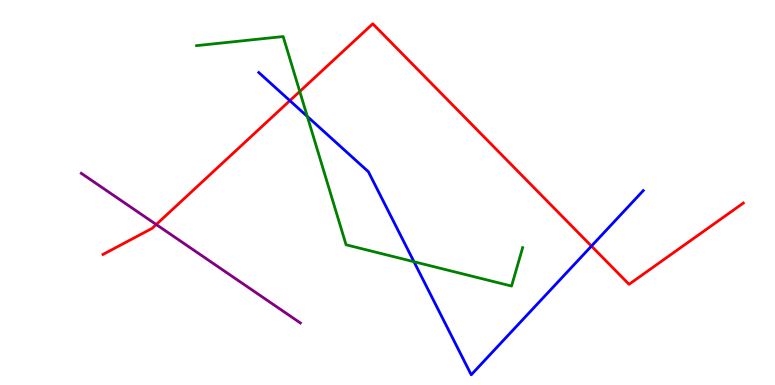[{'lines': ['blue', 'red'], 'intersections': [{'x': 3.74, 'y': 7.39}, {'x': 7.63, 'y': 3.61}]}, {'lines': ['green', 'red'], 'intersections': [{'x': 3.87, 'y': 7.62}]}, {'lines': ['purple', 'red'], 'intersections': [{'x': 2.02, 'y': 4.17}]}, {'lines': ['blue', 'green'], 'intersections': [{'x': 3.97, 'y': 6.98}, {'x': 5.34, 'y': 3.2}]}, {'lines': ['blue', 'purple'], 'intersections': []}, {'lines': ['green', 'purple'], 'intersections': []}]